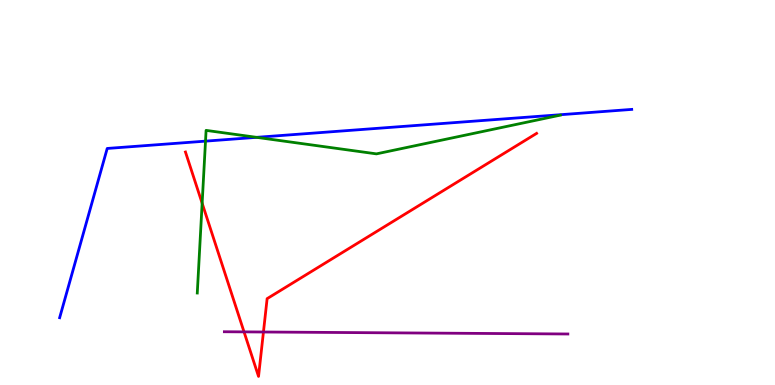[{'lines': ['blue', 'red'], 'intersections': []}, {'lines': ['green', 'red'], 'intersections': [{'x': 2.61, 'y': 4.72}]}, {'lines': ['purple', 'red'], 'intersections': [{'x': 3.15, 'y': 1.38}, {'x': 3.4, 'y': 1.38}]}, {'lines': ['blue', 'green'], 'intersections': [{'x': 2.65, 'y': 6.33}, {'x': 3.31, 'y': 6.43}]}, {'lines': ['blue', 'purple'], 'intersections': []}, {'lines': ['green', 'purple'], 'intersections': []}]